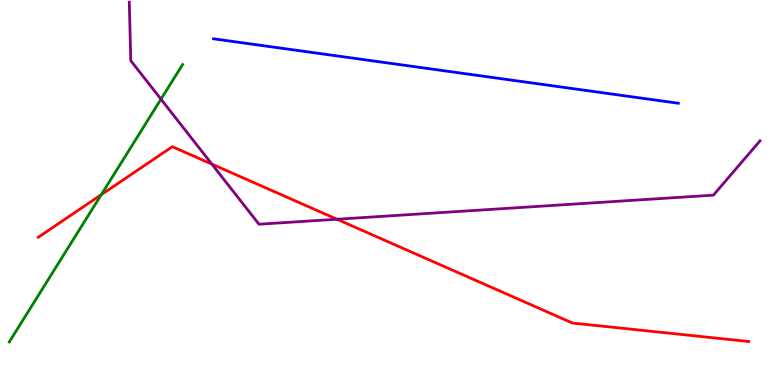[{'lines': ['blue', 'red'], 'intersections': []}, {'lines': ['green', 'red'], 'intersections': [{'x': 1.31, 'y': 4.94}]}, {'lines': ['purple', 'red'], 'intersections': [{'x': 2.73, 'y': 5.74}, {'x': 4.35, 'y': 4.31}]}, {'lines': ['blue', 'green'], 'intersections': []}, {'lines': ['blue', 'purple'], 'intersections': []}, {'lines': ['green', 'purple'], 'intersections': [{'x': 2.08, 'y': 7.42}]}]